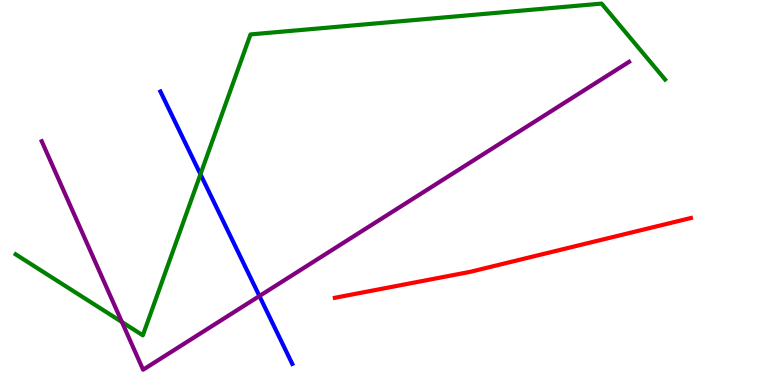[{'lines': ['blue', 'red'], 'intersections': []}, {'lines': ['green', 'red'], 'intersections': []}, {'lines': ['purple', 'red'], 'intersections': []}, {'lines': ['blue', 'green'], 'intersections': [{'x': 2.59, 'y': 5.47}]}, {'lines': ['blue', 'purple'], 'intersections': [{'x': 3.35, 'y': 2.31}]}, {'lines': ['green', 'purple'], 'intersections': [{'x': 1.57, 'y': 1.64}]}]